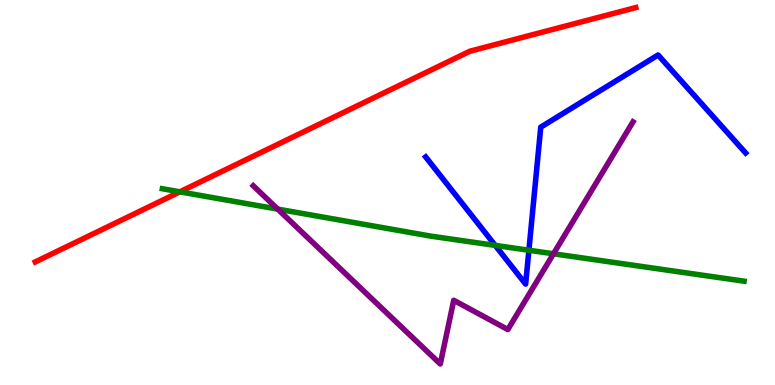[{'lines': ['blue', 'red'], 'intersections': []}, {'lines': ['green', 'red'], 'intersections': [{'x': 2.32, 'y': 5.02}]}, {'lines': ['purple', 'red'], 'intersections': []}, {'lines': ['blue', 'green'], 'intersections': [{'x': 6.39, 'y': 3.63}, {'x': 6.82, 'y': 3.5}]}, {'lines': ['blue', 'purple'], 'intersections': []}, {'lines': ['green', 'purple'], 'intersections': [{'x': 3.58, 'y': 4.57}, {'x': 7.14, 'y': 3.41}]}]